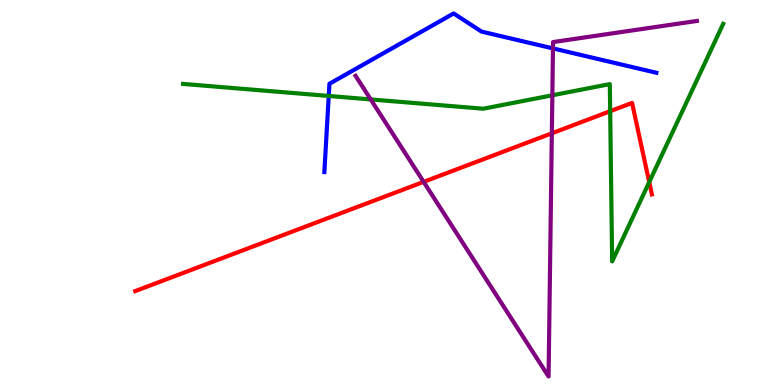[{'lines': ['blue', 'red'], 'intersections': []}, {'lines': ['green', 'red'], 'intersections': [{'x': 7.87, 'y': 7.11}, {'x': 8.38, 'y': 5.27}]}, {'lines': ['purple', 'red'], 'intersections': [{'x': 5.47, 'y': 5.28}, {'x': 7.12, 'y': 6.54}]}, {'lines': ['blue', 'green'], 'intersections': [{'x': 4.24, 'y': 7.51}]}, {'lines': ['blue', 'purple'], 'intersections': [{'x': 7.14, 'y': 8.74}]}, {'lines': ['green', 'purple'], 'intersections': [{'x': 4.78, 'y': 7.42}, {'x': 7.13, 'y': 7.53}]}]